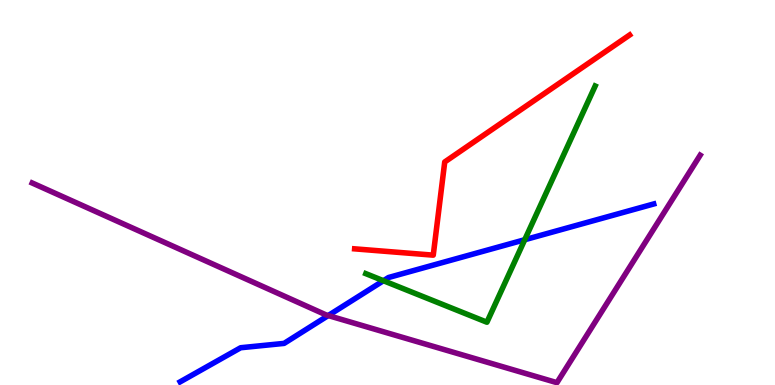[{'lines': ['blue', 'red'], 'intersections': []}, {'lines': ['green', 'red'], 'intersections': []}, {'lines': ['purple', 'red'], 'intersections': []}, {'lines': ['blue', 'green'], 'intersections': [{'x': 4.95, 'y': 2.71}, {'x': 6.77, 'y': 3.77}]}, {'lines': ['blue', 'purple'], 'intersections': [{'x': 4.24, 'y': 1.8}]}, {'lines': ['green', 'purple'], 'intersections': []}]